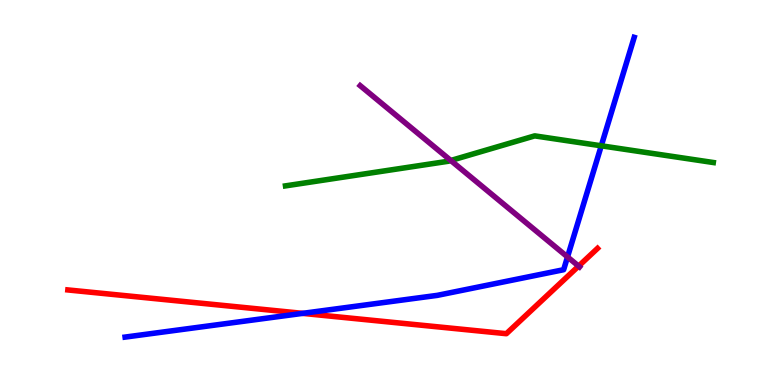[{'lines': ['blue', 'red'], 'intersections': [{'x': 3.9, 'y': 1.86}]}, {'lines': ['green', 'red'], 'intersections': []}, {'lines': ['purple', 'red'], 'intersections': [{'x': 7.47, 'y': 3.09}]}, {'lines': ['blue', 'green'], 'intersections': [{'x': 7.76, 'y': 6.21}]}, {'lines': ['blue', 'purple'], 'intersections': [{'x': 7.32, 'y': 3.33}]}, {'lines': ['green', 'purple'], 'intersections': [{'x': 5.82, 'y': 5.83}]}]